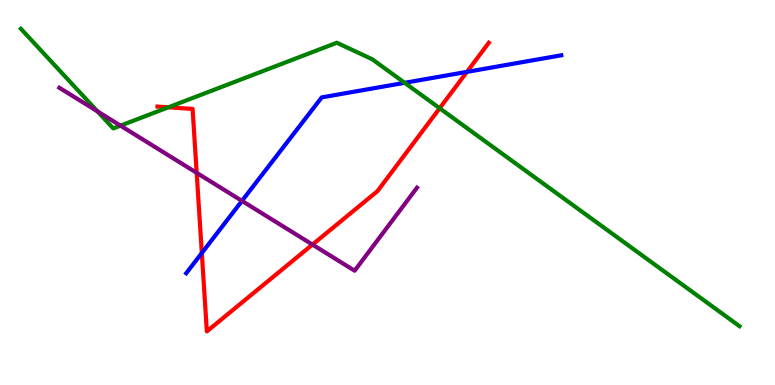[{'lines': ['blue', 'red'], 'intersections': [{'x': 2.6, 'y': 3.43}, {'x': 6.03, 'y': 8.13}]}, {'lines': ['green', 'red'], 'intersections': [{'x': 2.17, 'y': 7.21}, {'x': 5.67, 'y': 7.19}]}, {'lines': ['purple', 'red'], 'intersections': [{'x': 2.54, 'y': 5.51}, {'x': 4.03, 'y': 3.65}]}, {'lines': ['blue', 'green'], 'intersections': [{'x': 5.22, 'y': 7.85}]}, {'lines': ['blue', 'purple'], 'intersections': [{'x': 3.12, 'y': 4.78}]}, {'lines': ['green', 'purple'], 'intersections': [{'x': 1.26, 'y': 7.11}, {'x': 1.55, 'y': 6.74}]}]